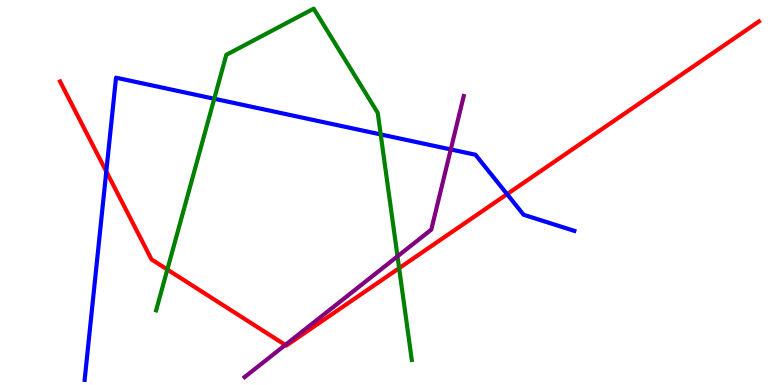[{'lines': ['blue', 'red'], 'intersections': [{'x': 1.37, 'y': 5.55}, {'x': 6.54, 'y': 4.96}]}, {'lines': ['green', 'red'], 'intersections': [{'x': 2.16, 'y': 3.0}, {'x': 5.15, 'y': 3.03}]}, {'lines': ['purple', 'red'], 'intersections': [{'x': 3.68, 'y': 1.04}]}, {'lines': ['blue', 'green'], 'intersections': [{'x': 2.76, 'y': 7.44}, {'x': 4.91, 'y': 6.51}]}, {'lines': ['blue', 'purple'], 'intersections': [{'x': 5.82, 'y': 6.12}]}, {'lines': ['green', 'purple'], 'intersections': [{'x': 5.13, 'y': 3.34}]}]